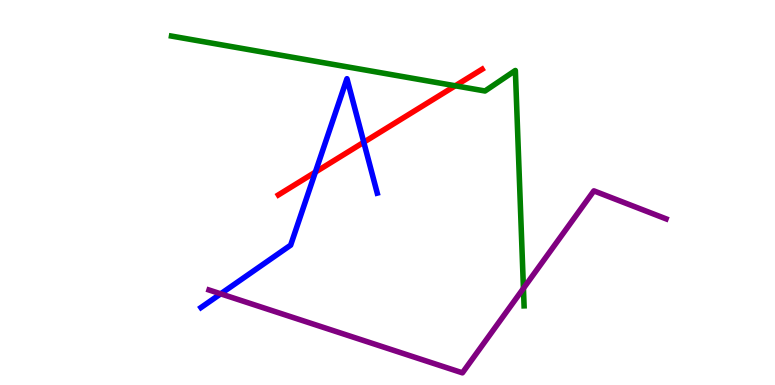[{'lines': ['blue', 'red'], 'intersections': [{'x': 4.07, 'y': 5.53}, {'x': 4.69, 'y': 6.31}]}, {'lines': ['green', 'red'], 'intersections': [{'x': 5.87, 'y': 7.77}]}, {'lines': ['purple', 'red'], 'intersections': []}, {'lines': ['blue', 'green'], 'intersections': []}, {'lines': ['blue', 'purple'], 'intersections': [{'x': 2.85, 'y': 2.37}]}, {'lines': ['green', 'purple'], 'intersections': [{'x': 6.75, 'y': 2.51}]}]